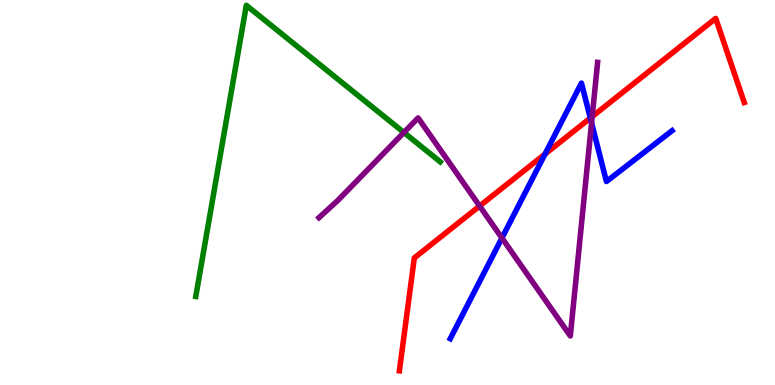[{'lines': ['blue', 'red'], 'intersections': [{'x': 7.03, 'y': 6.0}, {'x': 7.62, 'y': 6.93}]}, {'lines': ['green', 'red'], 'intersections': []}, {'lines': ['purple', 'red'], 'intersections': [{'x': 6.19, 'y': 4.65}, {'x': 7.64, 'y': 6.97}]}, {'lines': ['blue', 'green'], 'intersections': []}, {'lines': ['blue', 'purple'], 'intersections': [{'x': 6.48, 'y': 3.82}, {'x': 7.63, 'y': 6.81}]}, {'lines': ['green', 'purple'], 'intersections': [{'x': 5.21, 'y': 6.56}]}]